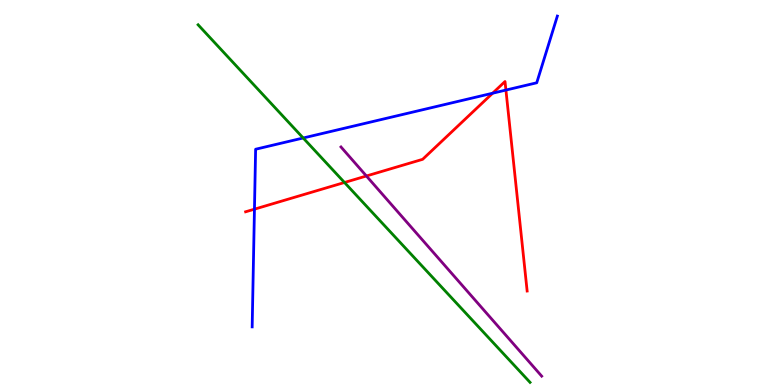[{'lines': ['blue', 'red'], 'intersections': [{'x': 3.28, 'y': 4.57}, {'x': 6.36, 'y': 7.58}, {'x': 6.53, 'y': 7.66}]}, {'lines': ['green', 'red'], 'intersections': [{'x': 4.45, 'y': 5.26}]}, {'lines': ['purple', 'red'], 'intersections': [{'x': 4.73, 'y': 5.43}]}, {'lines': ['blue', 'green'], 'intersections': [{'x': 3.91, 'y': 6.42}]}, {'lines': ['blue', 'purple'], 'intersections': []}, {'lines': ['green', 'purple'], 'intersections': []}]